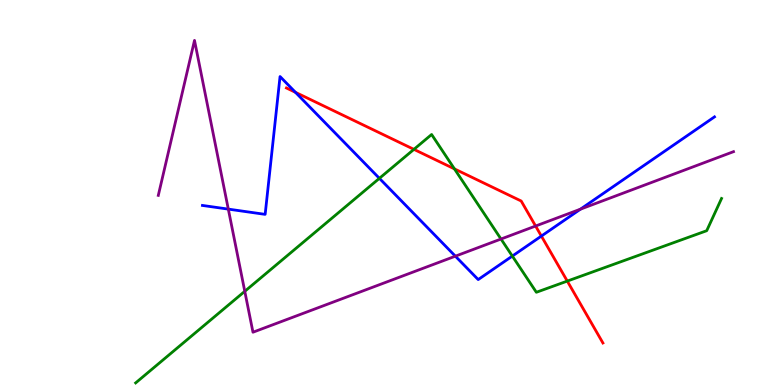[{'lines': ['blue', 'red'], 'intersections': [{'x': 3.81, 'y': 7.6}, {'x': 6.99, 'y': 3.87}]}, {'lines': ['green', 'red'], 'intersections': [{'x': 5.34, 'y': 6.12}, {'x': 5.86, 'y': 5.61}, {'x': 7.32, 'y': 2.7}]}, {'lines': ['purple', 'red'], 'intersections': [{'x': 6.91, 'y': 4.13}]}, {'lines': ['blue', 'green'], 'intersections': [{'x': 4.9, 'y': 5.37}, {'x': 6.61, 'y': 3.35}]}, {'lines': ['blue', 'purple'], 'intersections': [{'x': 2.95, 'y': 4.57}, {'x': 5.88, 'y': 3.35}, {'x': 7.49, 'y': 4.57}]}, {'lines': ['green', 'purple'], 'intersections': [{'x': 3.16, 'y': 2.43}, {'x': 6.46, 'y': 3.79}]}]